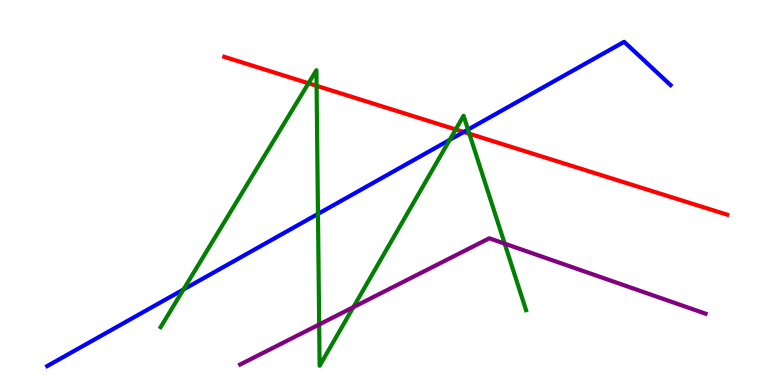[{'lines': ['blue', 'red'], 'intersections': [{'x': 5.98, 'y': 6.57}]}, {'lines': ['green', 'red'], 'intersections': [{'x': 3.98, 'y': 7.84}, {'x': 4.08, 'y': 7.77}, {'x': 5.88, 'y': 6.64}, {'x': 6.06, 'y': 6.53}]}, {'lines': ['purple', 'red'], 'intersections': []}, {'lines': ['blue', 'green'], 'intersections': [{'x': 2.37, 'y': 2.48}, {'x': 4.1, 'y': 4.44}, {'x': 5.8, 'y': 6.37}, {'x': 6.04, 'y': 6.63}]}, {'lines': ['blue', 'purple'], 'intersections': []}, {'lines': ['green', 'purple'], 'intersections': [{'x': 4.12, 'y': 1.57}, {'x': 4.56, 'y': 2.02}, {'x': 6.51, 'y': 3.67}]}]